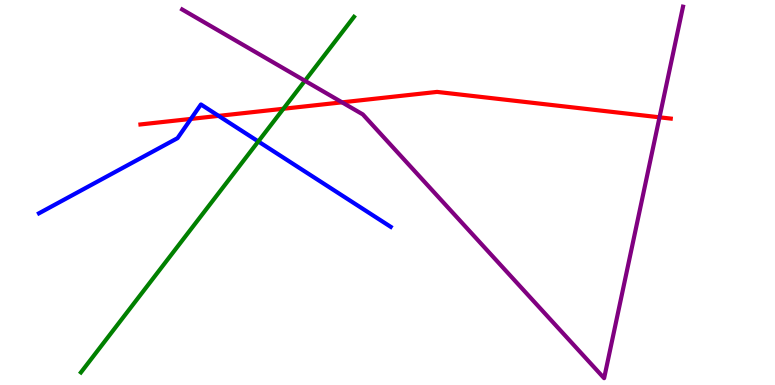[{'lines': ['blue', 'red'], 'intersections': [{'x': 2.46, 'y': 6.91}, {'x': 2.82, 'y': 6.99}]}, {'lines': ['green', 'red'], 'intersections': [{'x': 3.66, 'y': 7.17}]}, {'lines': ['purple', 'red'], 'intersections': [{'x': 4.41, 'y': 7.34}, {'x': 8.51, 'y': 6.95}]}, {'lines': ['blue', 'green'], 'intersections': [{'x': 3.33, 'y': 6.33}]}, {'lines': ['blue', 'purple'], 'intersections': []}, {'lines': ['green', 'purple'], 'intersections': [{'x': 3.93, 'y': 7.9}]}]